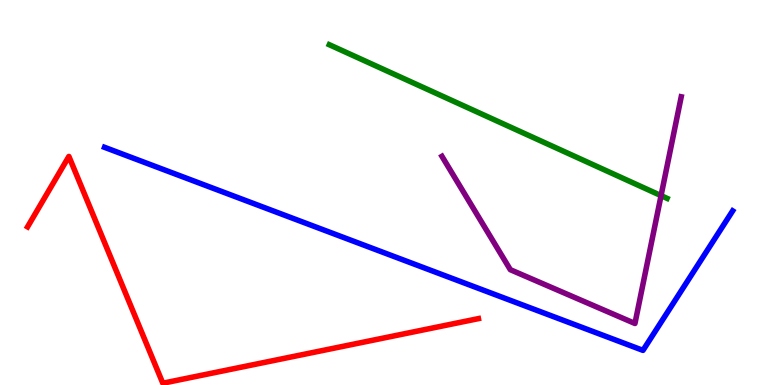[{'lines': ['blue', 'red'], 'intersections': []}, {'lines': ['green', 'red'], 'intersections': []}, {'lines': ['purple', 'red'], 'intersections': []}, {'lines': ['blue', 'green'], 'intersections': []}, {'lines': ['blue', 'purple'], 'intersections': []}, {'lines': ['green', 'purple'], 'intersections': [{'x': 8.53, 'y': 4.92}]}]